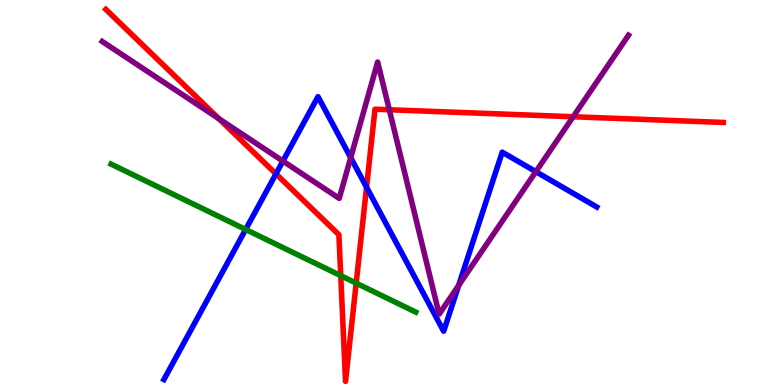[{'lines': ['blue', 'red'], 'intersections': [{'x': 3.56, 'y': 5.48}, {'x': 4.73, 'y': 5.14}]}, {'lines': ['green', 'red'], 'intersections': [{'x': 4.4, 'y': 2.84}, {'x': 4.6, 'y': 2.65}]}, {'lines': ['purple', 'red'], 'intersections': [{'x': 2.82, 'y': 6.92}, {'x': 5.02, 'y': 7.15}, {'x': 7.4, 'y': 6.97}]}, {'lines': ['blue', 'green'], 'intersections': [{'x': 3.17, 'y': 4.04}]}, {'lines': ['blue', 'purple'], 'intersections': [{'x': 3.65, 'y': 5.82}, {'x': 4.53, 'y': 5.91}, {'x': 5.92, 'y': 2.59}, {'x': 6.91, 'y': 5.54}]}, {'lines': ['green', 'purple'], 'intersections': []}]